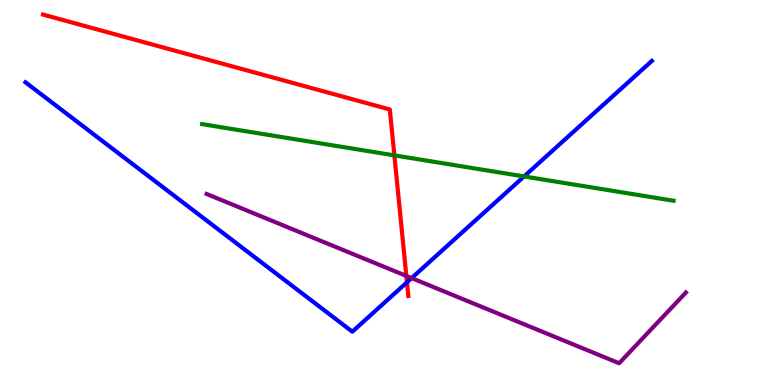[{'lines': ['blue', 'red'], 'intersections': [{'x': 5.25, 'y': 2.67}]}, {'lines': ['green', 'red'], 'intersections': [{'x': 5.09, 'y': 5.96}]}, {'lines': ['purple', 'red'], 'intersections': [{'x': 5.24, 'y': 2.83}]}, {'lines': ['blue', 'green'], 'intersections': [{'x': 6.76, 'y': 5.42}]}, {'lines': ['blue', 'purple'], 'intersections': [{'x': 5.31, 'y': 2.78}]}, {'lines': ['green', 'purple'], 'intersections': []}]